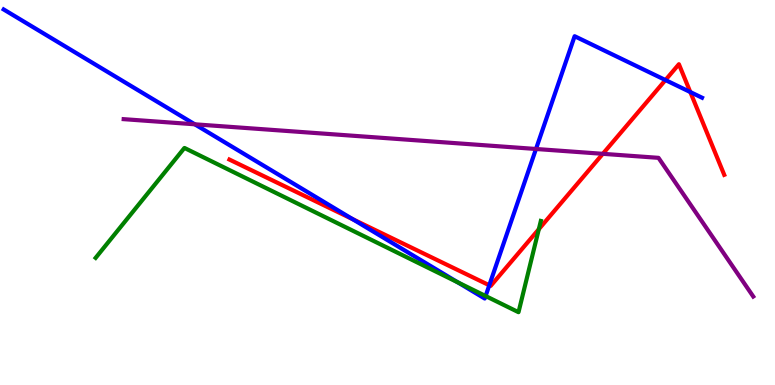[{'lines': ['blue', 'red'], 'intersections': [{'x': 4.55, 'y': 4.31}, {'x': 6.31, 'y': 2.59}, {'x': 8.59, 'y': 7.92}, {'x': 8.91, 'y': 7.61}]}, {'lines': ['green', 'red'], 'intersections': [{'x': 6.95, 'y': 4.05}]}, {'lines': ['purple', 'red'], 'intersections': [{'x': 7.78, 'y': 6.0}]}, {'lines': ['blue', 'green'], 'intersections': [{'x': 5.91, 'y': 2.67}, {'x': 6.27, 'y': 2.31}]}, {'lines': ['blue', 'purple'], 'intersections': [{'x': 2.51, 'y': 6.77}, {'x': 6.92, 'y': 6.13}]}, {'lines': ['green', 'purple'], 'intersections': []}]